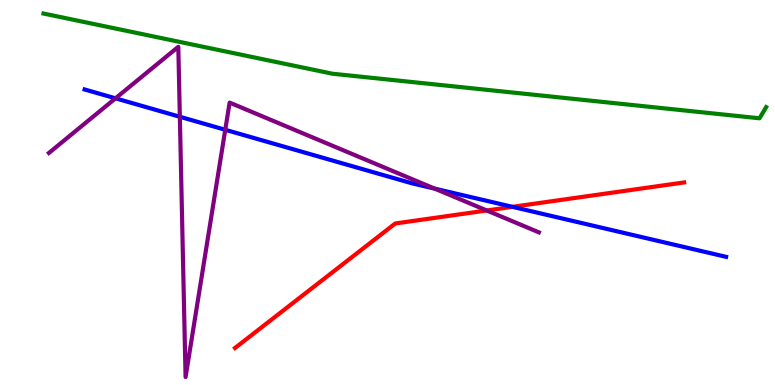[{'lines': ['blue', 'red'], 'intersections': [{'x': 6.61, 'y': 4.63}]}, {'lines': ['green', 'red'], 'intersections': []}, {'lines': ['purple', 'red'], 'intersections': [{'x': 6.28, 'y': 4.53}]}, {'lines': ['blue', 'green'], 'intersections': []}, {'lines': ['blue', 'purple'], 'intersections': [{'x': 1.49, 'y': 7.45}, {'x': 2.32, 'y': 6.97}, {'x': 2.91, 'y': 6.63}, {'x': 5.61, 'y': 5.1}]}, {'lines': ['green', 'purple'], 'intersections': []}]